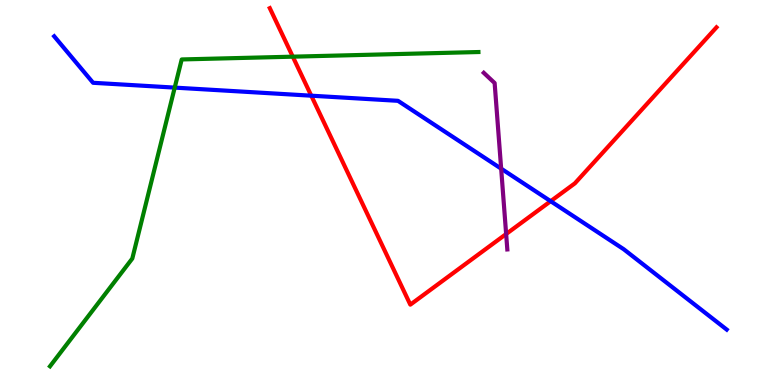[{'lines': ['blue', 'red'], 'intersections': [{'x': 4.02, 'y': 7.51}, {'x': 7.11, 'y': 4.77}]}, {'lines': ['green', 'red'], 'intersections': [{'x': 3.78, 'y': 8.53}]}, {'lines': ['purple', 'red'], 'intersections': [{'x': 6.53, 'y': 3.92}]}, {'lines': ['blue', 'green'], 'intersections': [{'x': 2.25, 'y': 7.72}]}, {'lines': ['blue', 'purple'], 'intersections': [{'x': 6.47, 'y': 5.62}]}, {'lines': ['green', 'purple'], 'intersections': []}]